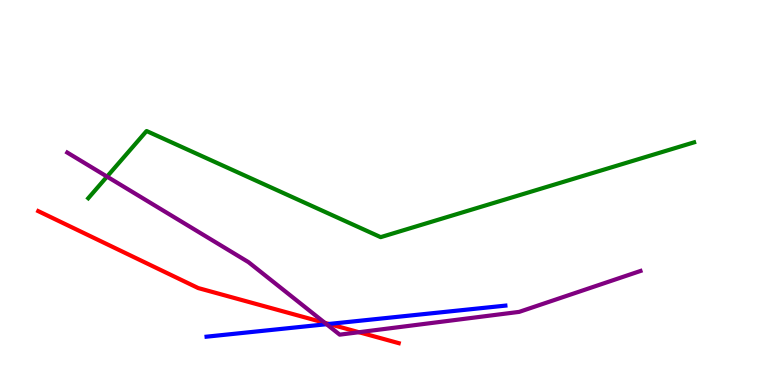[{'lines': ['blue', 'red'], 'intersections': [{'x': 4.24, 'y': 1.59}]}, {'lines': ['green', 'red'], 'intersections': []}, {'lines': ['purple', 'red'], 'intersections': [{'x': 4.19, 'y': 1.61}, {'x': 4.63, 'y': 1.37}]}, {'lines': ['blue', 'green'], 'intersections': []}, {'lines': ['blue', 'purple'], 'intersections': [{'x': 4.21, 'y': 1.58}]}, {'lines': ['green', 'purple'], 'intersections': [{'x': 1.38, 'y': 5.41}]}]